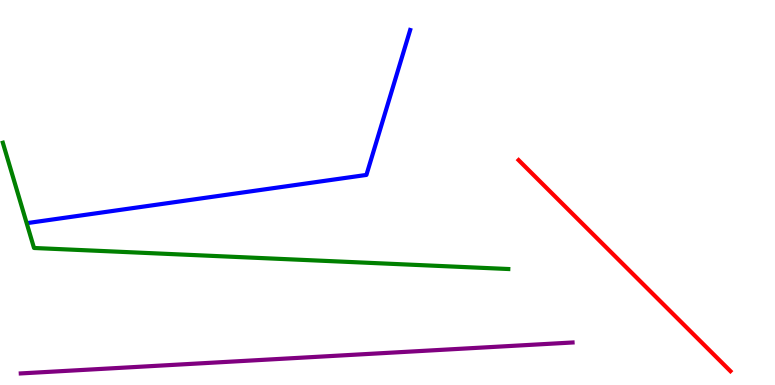[{'lines': ['blue', 'red'], 'intersections': []}, {'lines': ['green', 'red'], 'intersections': []}, {'lines': ['purple', 'red'], 'intersections': []}, {'lines': ['blue', 'green'], 'intersections': []}, {'lines': ['blue', 'purple'], 'intersections': []}, {'lines': ['green', 'purple'], 'intersections': []}]